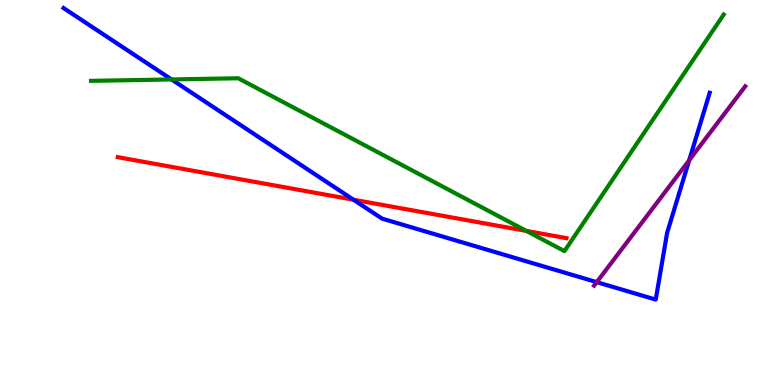[{'lines': ['blue', 'red'], 'intersections': [{'x': 4.56, 'y': 4.81}]}, {'lines': ['green', 'red'], 'intersections': [{'x': 6.79, 'y': 4.0}]}, {'lines': ['purple', 'red'], 'intersections': []}, {'lines': ['blue', 'green'], 'intersections': [{'x': 2.21, 'y': 7.94}]}, {'lines': ['blue', 'purple'], 'intersections': [{'x': 7.7, 'y': 2.67}, {'x': 8.89, 'y': 5.84}]}, {'lines': ['green', 'purple'], 'intersections': []}]